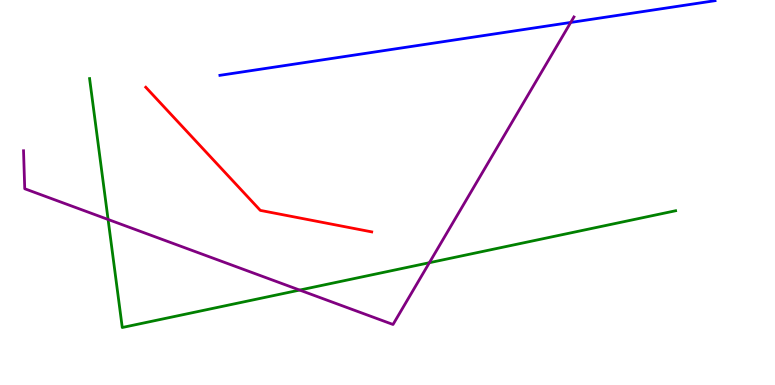[{'lines': ['blue', 'red'], 'intersections': []}, {'lines': ['green', 'red'], 'intersections': []}, {'lines': ['purple', 'red'], 'intersections': []}, {'lines': ['blue', 'green'], 'intersections': []}, {'lines': ['blue', 'purple'], 'intersections': [{'x': 7.36, 'y': 9.42}]}, {'lines': ['green', 'purple'], 'intersections': [{'x': 1.39, 'y': 4.3}, {'x': 3.87, 'y': 2.47}, {'x': 5.54, 'y': 3.18}]}]